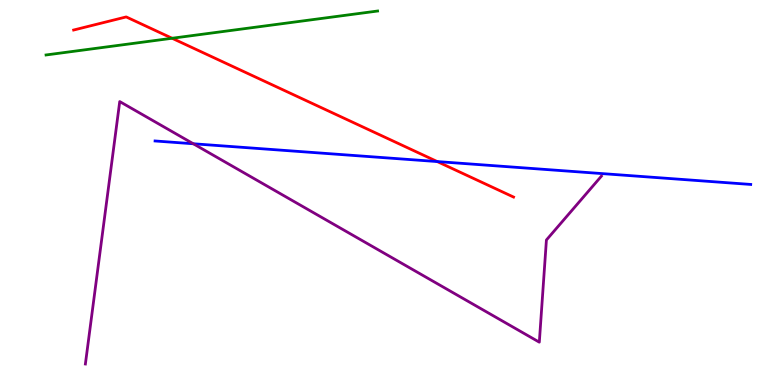[{'lines': ['blue', 'red'], 'intersections': [{'x': 5.64, 'y': 5.8}]}, {'lines': ['green', 'red'], 'intersections': [{'x': 2.22, 'y': 9.01}]}, {'lines': ['purple', 'red'], 'intersections': []}, {'lines': ['blue', 'green'], 'intersections': []}, {'lines': ['blue', 'purple'], 'intersections': [{'x': 2.49, 'y': 6.27}]}, {'lines': ['green', 'purple'], 'intersections': []}]